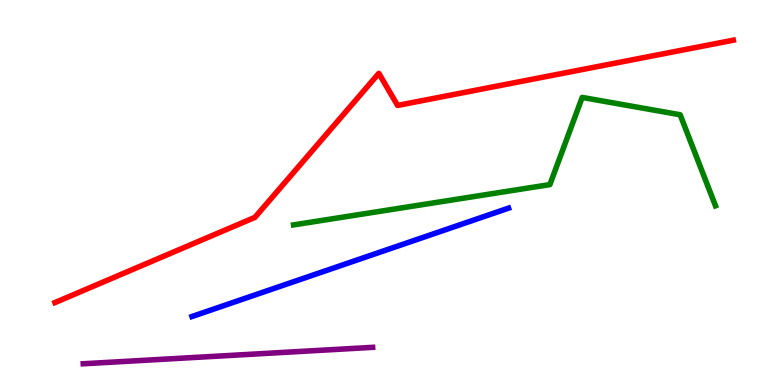[{'lines': ['blue', 'red'], 'intersections': []}, {'lines': ['green', 'red'], 'intersections': []}, {'lines': ['purple', 'red'], 'intersections': []}, {'lines': ['blue', 'green'], 'intersections': []}, {'lines': ['blue', 'purple'], 'intersections': []}, {'lines': ['green', 'purple'], 'intersections': []}]